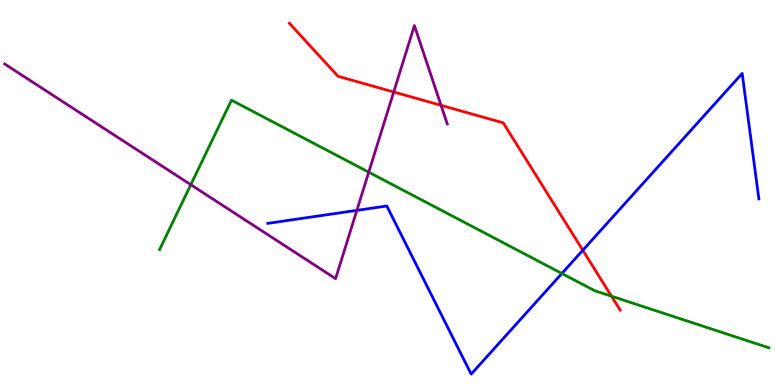[{'lines': ['blue', 'red'], 'intersections': [{'x': 7.52, 'y': 3.5}]}, {'lines': ['green', 'red'], 'intersections': [{'x': 7.89, 'y': 2.31}]}, {'lines': ['purple', 'red'], 'intersections': [{'x': 5.08, 'y': 7.61}, {'x': 5.69, 'y': 7.26}]}, {'lines': ['blue', 'green'], 'intersections': [{'x': 7.25, 'y': 2.9}]}, {'lines': ['blue', 'purple'], 'intersections': [{'x': 4.6, 'y': 4.54}]}, {'lines': ['green', 'purple'], 'intersections': [{'x': 2.46, 'y': 5.2}, {'x': 4.76, 'y': 5.53}]}]